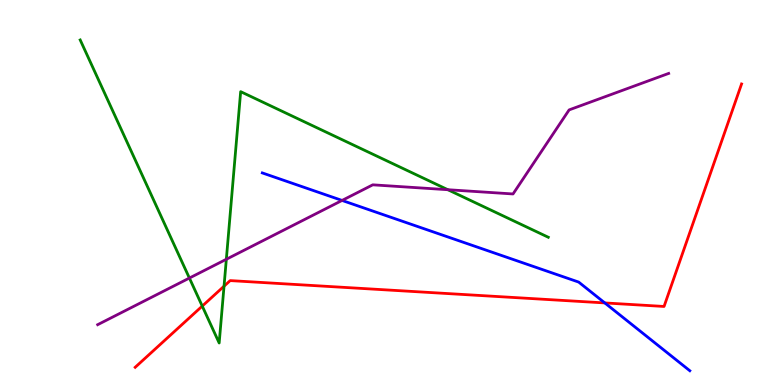[{'lines': ['blue', 'red'], 'intersections': [{'x': 7.8, 'y': 2.13}]}, {'lines': ['green', 'red'], 'intersections': [{'x': 2.61, 'y': 2.05}, {'x': 2.89, 'y': 2.57}]}, {'lines': ['purple', 'red'], 'intersections': []}, {'lines': ['blue', 'green'], 'intersections': []}, {'lines': ['blue', 'purple'], 'intersections': [{'x': 4.41, 'y': 4.79}]}, {'lines': ['green', 'purple'], 'intersections': [{'x': 2.44, 'y': 2.78}, {'x': 2.92, 'y': 3.27}, {'x': 5.78, 'y': 5.07}]}]